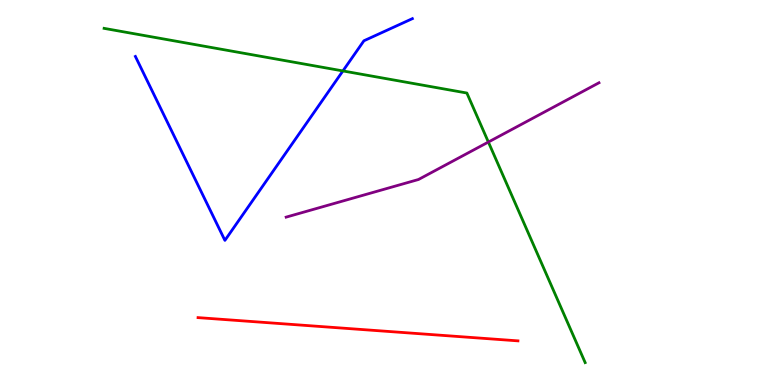[{'lines': ['blue', 'red'], 'intersections': []}, {'lines': ['green', 'red'], 'intersections': []}, {'lines': ['purple', 'red'], 'intersections': []}, {'lines': ['blue', 'green'], 'intersections': [{'x': 4.42, 'y': 8.16}]}, {'lines': ['blue', 'purple'], 'intersections': []}, {'lines': ['green', 'purple'], 'intersections': [{'x': 6.3, 'y': 6.31}]}]